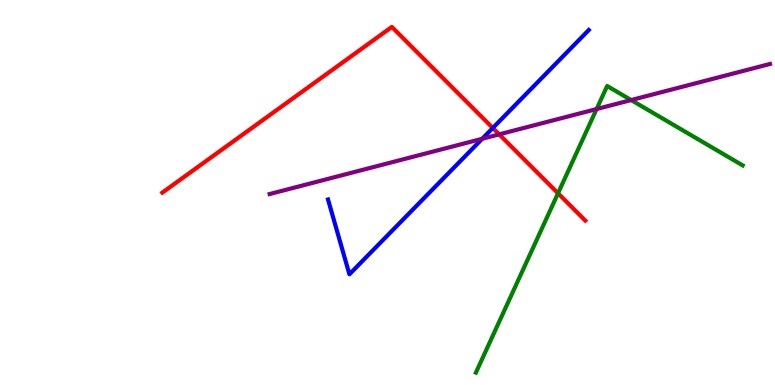[{'lines': ['blue', 'red'], 'intersections': [{'x': 6.36, 'y': 6.68}]}, {'lines': ['green', 'red'], 'intersections': [{'x': 7.2, 'y': 4.98}]}, {'lines': ['purple', 'red'], 'intersections': [{'x': 6.44, 'y': 6.51}]}, {'lines': ['blue', 'green'], 'intersections': []}, {'lines': ['blue', 'purple'], 'intersections': [{'x': 6.22, 'y': 6.4}]}, {'lines': ['green', 'purple'], 'intersections': [{'x': 7.7, 'y': 7.17}, {'x': 8.14, 'y': 7.4}]}]